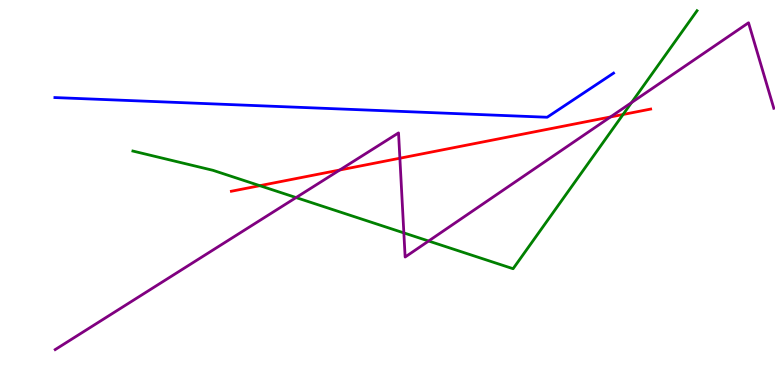[{'lines': ['blue', 'red'], 'intersections': []}, {'lines': ['green', 'red'], 'intersections': [{'x': 3.35, 'y': 5.18}, {'x': 8.04, 'y': 7.03}]}, {'lines': ['purple', 'red'], 'intersections': [{'x': 4.38, 'y': 5.58}, {'x': 5.16, 'y': 5.89}, {'x': 7.88, 'y': 6.96}]}, {'lines': ['blue', 'green'], 'intersections': []}, {'lines': ['blue', 'purple'], 'intersections': []}, {'lines': ['green', 'purple'], 'intersections': [{'x': 3.82, 'y': 4.87}, {'x': 5.21, 'y': 3.95}, {'x': 5.53, 'y': 3.74}, {'x': 8.15, 'y': 7.34}]}]